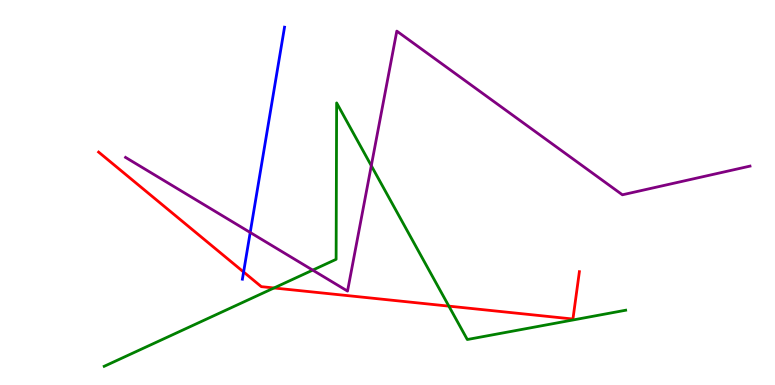[{'lines': ['blue', 'red'], 'intersections': [{'x': 3.14, 'y': 2.94}]}, {'lines': ['green', 'red'], 'intersections': [{'x': 3.54, 'y': 2.52}, {'x': 5.79, 'y': 2.05}]}, {'lines': ['purple', 'red'], 'intersections': []}, {'lines': ['blue', 'green'], 'intersections': []}, {'lines': ['blue', 'purple'], 'intersections': [{'x': 3.23, 'y': 3.96}]}, {'lines': ['green', 'purple'], 'intersections': [{'x': 4.03, 'y': 2.98}, {'x': 4.79, 'y': 5.7}]}]